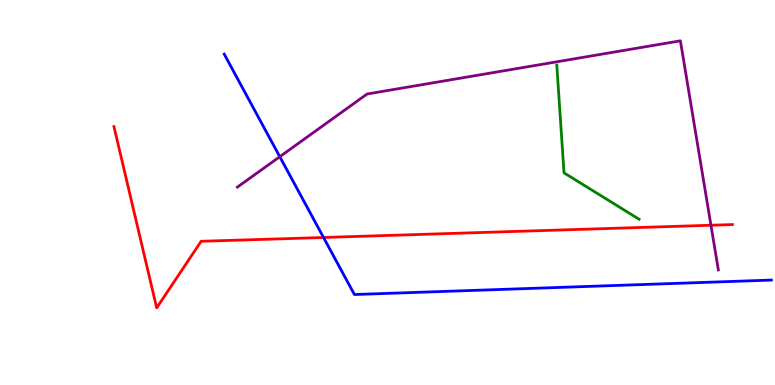[{'lines': ['blue', 'red'], 'intersections': [{'x': 4.17, 'y': 3.83}]}, {'lines': ['green', 'red'], 'intersections': []}, {'lines': ['purple', 'red'], 'intersections': [{'x': 9.17, 'y': 4.15}]}, {'lines': ['blue', 'green'], 'intersections': []}, {'lines': ['blue', 'purple'], 'intersections': [{'x': 3.61, 'y': 5.93}]}, {'lines': ['green', 'purple'], 'intersections': []}]